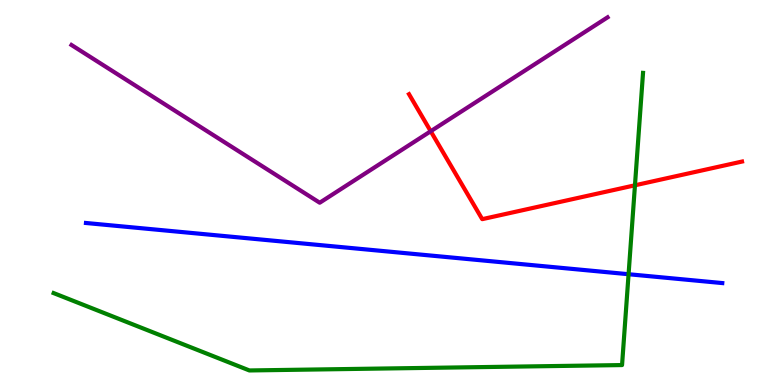[{'lines': ['blue', 'red'], 'intersections': []}, {'lines': ['green', 'red'], 'intersections': [{'x': 8.19, 'y': 5.19}]}, {'lines': ['purple', 'red'], 'intersections': [{'x': 5.56, 'y': 6.59}]}, {'lines': ['blue', 'green'], 'intersections': [{'x': 8.11, 'y': 2.88}]}, {'lines': ['blue', 'purple'], 'intersections': []}, {'lines': ['green', 'purple'], 'intersections': []}]